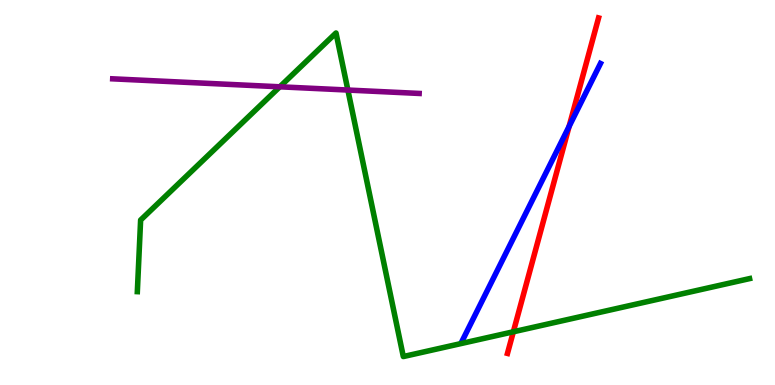[{'lines': ['blue', 'red'], 'intersections': [{'x': 7.34, 'y': 6.72}]}, {'lines': ['green', 'red'], 'intersections': [{'x': 6.62, 'y': 1.38}]}, {'lines': ['purple', 'red'], 'intersections': []}, {'lines': ['blue', 'green'], 'intersections': []}, {'lines': ['blue', 'purple'], 'intersections': []}, {'lines': ['green', 'purple'], 'intersections': [{'x': 3.61, 'y': 7.75}, {'x': 4.49, 'y': 7.66}]}]